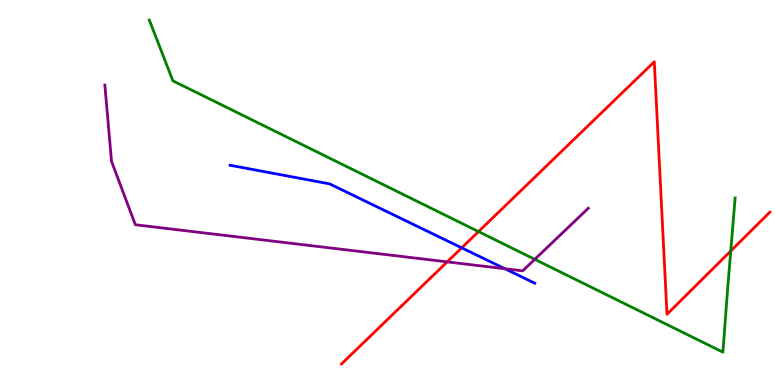[{'lines': ['blue', 'red'], 'intersections': [{'x': 5.96, 'y': 3.56}]}, {'lines': ['green', 'red'], 'intersections': [{'x': 6.17, 'y': 3.98}, {'x': 9.43, 'y': 3.48}]}, {'lines': ['purple', 'red'], 'intersections': [{'x': 5.77, 'y': 3.2}]}, {'lines': ['blue', 'green'], 'intersections': []}, {'lines': ['blue', 'purple'], 'intersections': [{'x': 6.51, 'y': 3.02}]}, {'lines': ['green', 'purple'], 'intersections': [{'x': 6.9, 'y': 3.26}]}]